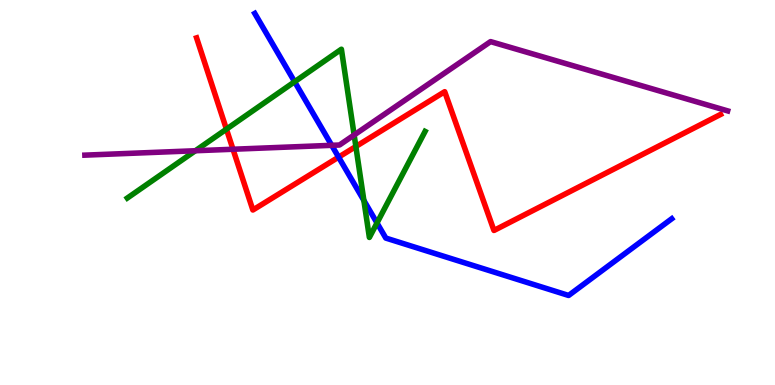[{'lines': ['blue', 'red'], 'intersections': [{'x': 4.37, 'y': 5.92}]}, {'lines': ['green', 'red'], 'intersections': [{'x': 2.92, 'y': 6.65}, {'x': 4.59, 'y': 6.19}]}, {'lines': ['purple', 'red'], 'intersections': [{'x': 3.01, 'y': 6.12}]}, {'lines': ['blue', 'green'], 'intersections': [{'x': 3.8, 'y': 7.88}, {'x': 4.7, 'y': 4.79}, {'x': 4.86, 'y': 4.21}]}, {'lines': ['blue', 'purple'], 'intersections': [{'x': 4.28, 'y': 6.23}]}, {'lines': ['green', 'purple'], 'intersections': [{'x': 2.52, 'y': 6.08}, {'x': 4.57, 'y': 6.49}]}]